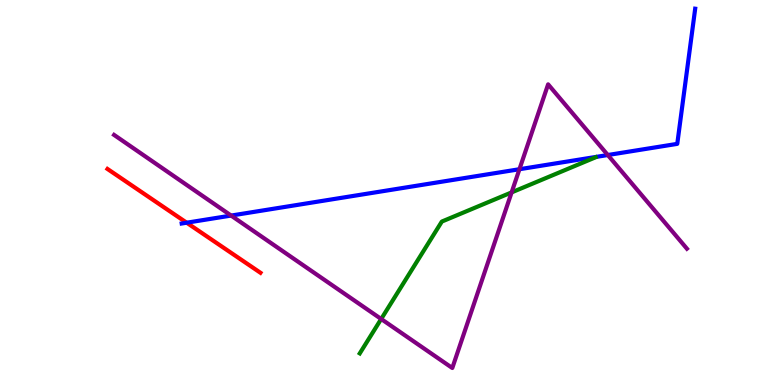[{'lines': ['blue', 'red'], 'intersections': [{'x': 2.41, 'y': 4.22}]}, {'lines': ['green', 'red'], 'intersections': []}, {'lines': ['purple', 'red'], 'intersections': []}, {'lines': ['blue', 'green'], 'intersections': []}, {'lines': ['blue', 'purple'], 'intersections': [{'x': 2.98, 'y': 4.4}, {'x': 6.7, 'y': 5.6}, {'x': 7.84, 'y': 5.97}]}, {'lines': ['green', 'purple'], 'intersections': [{'x': 4.92, 'y': 1.71}, {'x': 6.6, 'y': 5.0}]}]